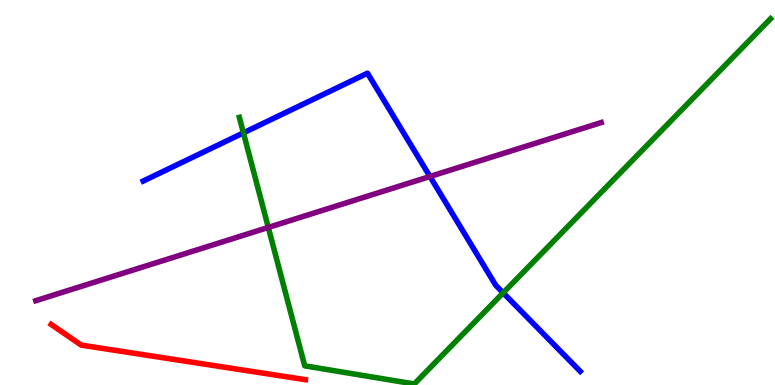[{'lines': ['blue', 'red'], 'intersections': []}, {'lines': ['green', 'red'], 'intersections': []}, {'lines': ['purple', 'red'], 'intersections': []}, {'lines': ['blue', 'green'], 'intersections': [{'x': 3.14, 'y': 6.55}, {'x': 6.49, 'y': 2.39}]}, {'lines': ['blue', 'purple'], 'intersections': [{'x': 5.55, 'y': 5.42}]}, {'lines': ['green', 'purple'], 'intersections': [{'x': 3.46, 'y': 4.09}]}]